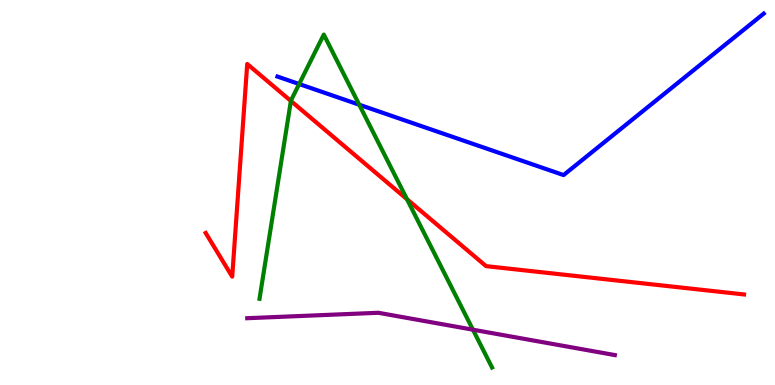[{'lines': ['blue', 'red'], 'intersections': []}, {'lines': ['green', 'red'], 'intersections': [{'x': 3.75, 'y': 7.38}, {'x': 5.25, 'y': 4.83}]}, {'lines': ['purple', 'red'], 'intersections': []}, {'lines': ['blue', 'green'], 'intersections': [{'x': 3.86, 'y': 7.82}, {'x': 4.64, 'y': 7.28}]}, {'lines': ['blue', 'purple'], 'intersections': []}, {'lines': ['green', 'purple'], 'intersections': [{'x': 6.1, 'y': 1.44}]}]